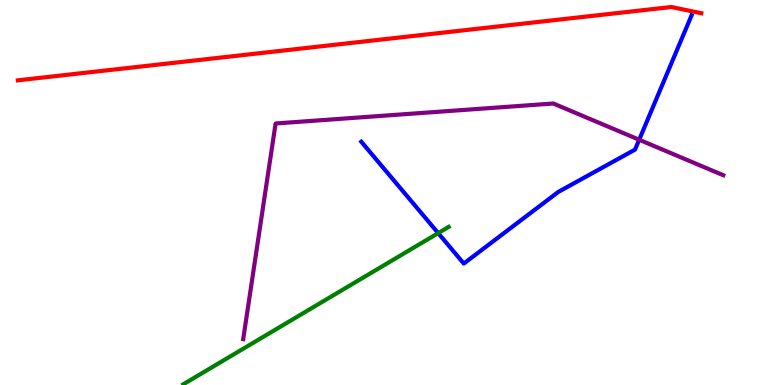[{'lines': ['blue', 'red'], 'intersections': []}, {'lines': ['green', 'red'], 'intersections': []}, {'lines': ['purple', 'red'], 'intersections': []}, {'lines': ['blue', 'green'], 'intersections': [{'x': 5.65, 'y': 3.94}]}, {'lines': ['blue', 'purple'], 'intersections': [{'x': 8.25, 'y': 6.37}]}, {'lines': ['green', 'purple'], 'intersections': []}]